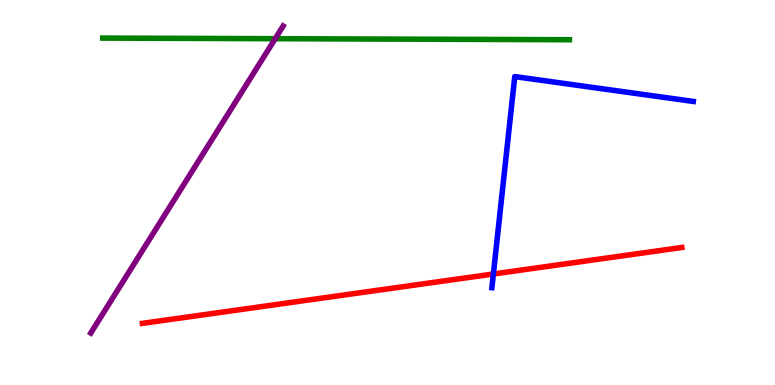[{'lines': ['blue', 'red'], 'intersections': [{'x': 6.37, 'y': 2.88}]}, {'lines': ['green', 'red'], 'intersections': []}, {'lines': ['purple', 'red'], 'intersections': []}, {'lines': ['blue', 'green'], 'intersections': []}, {'lines': ['blue', 'purple'], 'intersections': []}, {'lines': ['green', 'purple'], 'intersections': [{'x': 3.55, 'y': 9.0}]}]